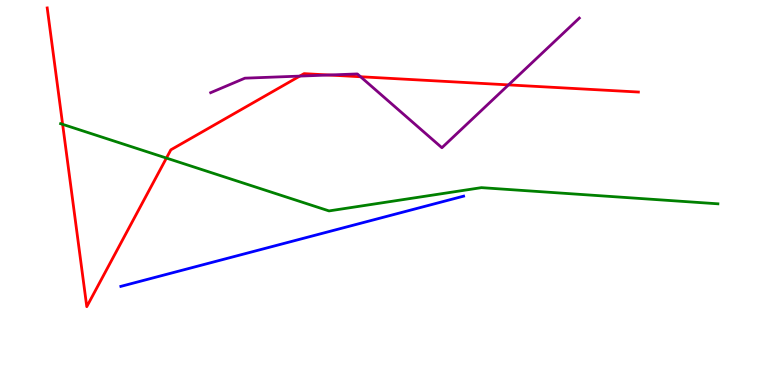[{'lines': ['blue', 'red'], 'intersections': []}, {'lines': ['green', 'red'], 'intersections': [{'x': 0.808, 'y': 6.77}, {'x': 2.15, 'y': 5.89}]}, {'lines': ['purple', 'red'], 'intersections': [{'x': 3.87, 'y': 8.02}, {'x': 4.24, 'y': 8.05}, {'x': 4.65, 'y': 8.01}, {'x': 6.56, 'y': 7.8}]}, {'lines': ['blue', 'green'], 'intersections': []}, {'lines': ['blue', 'purple'], 'intersections': []}, {'lines': ['green', 'purple'], 'intersections': []}]